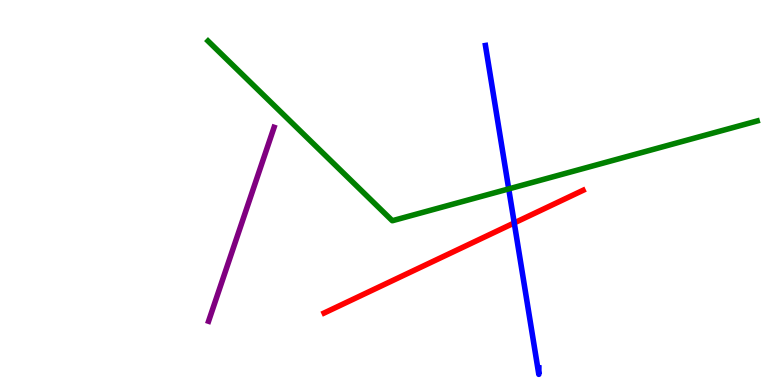[{'lines': ['blue', 'red'], 'intersections': [{'x': 6.64, 'y': 4.21}]}, {'lines': ['green', 'red'], 'intersections': []}, {'lines': ['purple', 'red'], 'intersections': []}, {'lines': ['blue', 'green'], 'intersections': [{'x': 6.56, 'y': 5.09}]}, {'lines': ['blue', 'purple'], 'intersections': []}, {'lines': ['green', 'purple'], 'intersections': []}]